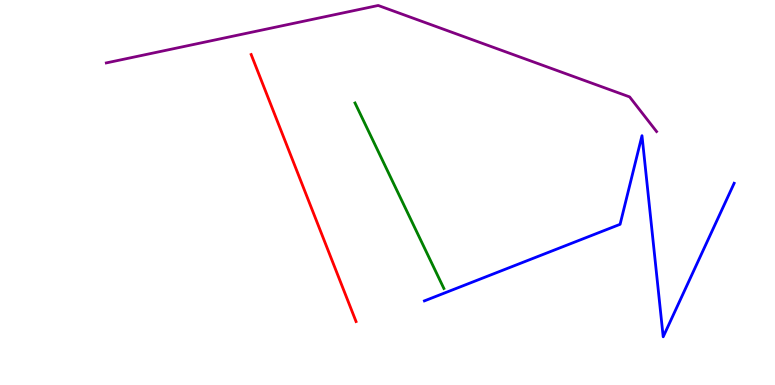[{'lines': ['blue', 'red'], 'intersections': []}, {'lines': ['green', 'red'], 'intersections': []}, {'lines': ['purple', 'red'], 'intersections': []}, {'lines': ['blue', 'green'], 'intersections': []}, {'lines': ['blue', 'purple'], 'intersections': []}, {'lines': ['green', 'purple'], 'intersections': []}]